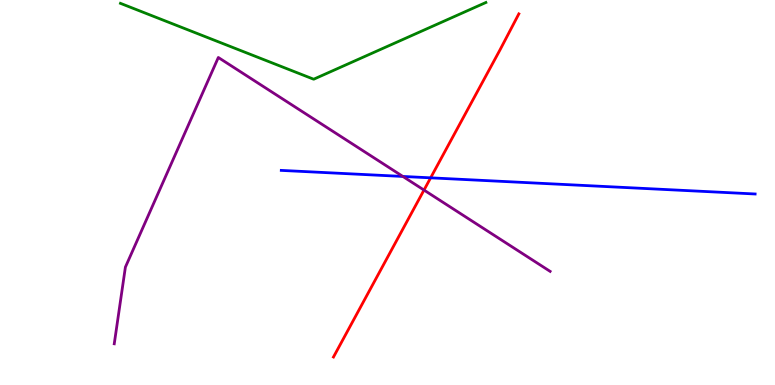[{'lines': ['blue', 'red'], 'intersections': [{'x': 5.56, 'y': 5.38}]}, {'lines': ['green', 'red'], 'intersections': []}, {'lines': ['purple', 'red'], 'intersections': [{'x': 5.47, 'y': 5.06}]}, {'lines': ['blue', 'green'], 'intersections': []}, {'lines': ['blue', 'purple'], 'intersections': [{'x': 5.2, 'y': 5.42}]}, {'lines': ['green', 'purple'], 'intersections': []}]